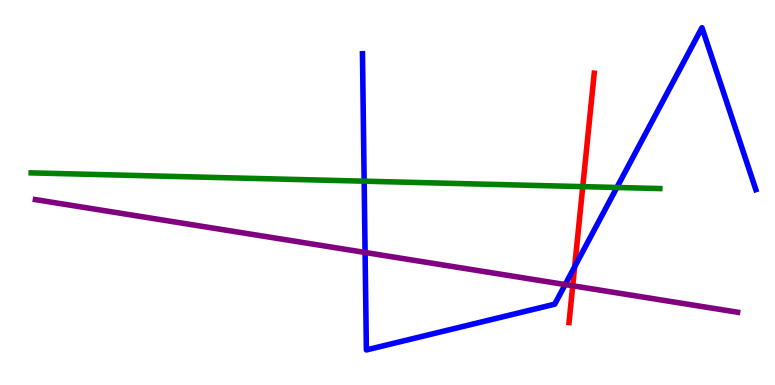[{'lines': ['blue', 'red'], 'intersections': [{'x': 7.41, 'y': 3.07}]}, {'lines': ['green', 'red'], 'intersections': [{'x': 7.52, 'y': 5.15}]}, {'lines': ['purple', 'red'], 'intersections': [{'x': 7.39, 'y': 2.58}]}, {'lines': ['blue', 'green'], 'intersections': [{'x': 4.7, 'y': 5.29}, {'x': 7.96, 'y': 5.13}]}, {'lines': ['blue', 'purple'], 'intersections': [{'x': 4.71, 'y': 3.44}, {'x': 7.29, 'y': 2.61}]}, {'lines': ['green', 'purple'], 'intersections': []}]